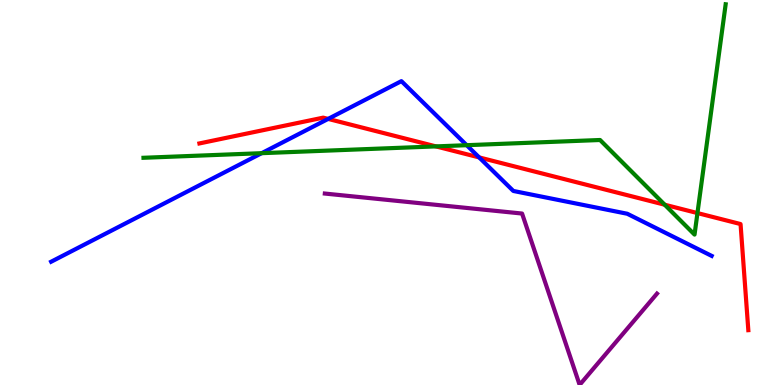[{'lines': ['blue', 'red'], 'intersections': [{'x': 4.23, 'y': 6.91}, {'x': 6.18, 'y': 5.91}]}, {'lines': ['green', 'red'], 'intersections': [{'x': 5.62, 'y': 6.2}, {'x': 8.58, 'y': 4.68}, {'x': 9.0, 'y': 4.47}]}, {'lines': ['purple', 'red'], 'intersections': []}, {'lines': ['blue', 'green'], 'intersections': [{'x': 3.38, 'y': 6.02}, {'x': 6.02, 'y': 6.23}]}, {'lines': ['blue', 'purple'], 'intersections': []}, {'lines': ['green', 'purple'], 'intersections': []}]